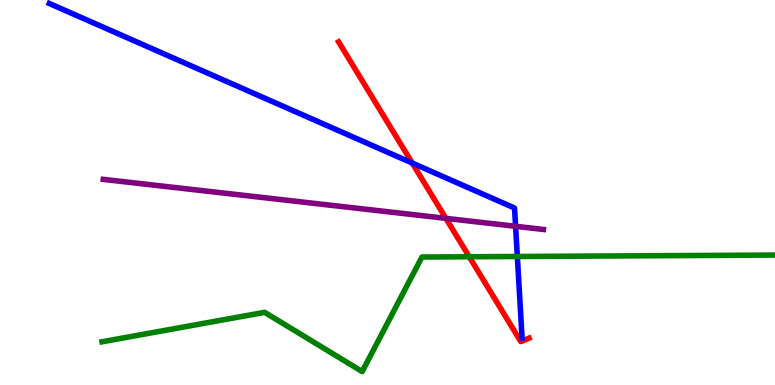[{'lines': ['blue', 'red'], 'intersections': [{'x': 5.32, 'y': 5.76}]}, {'lines': ['green', 'red'], 'intersections': [{'x': 6.05, 'y': 3.33}]}, {'lines': ['purple', 'red'], 'intersections': [{'x': 5.75, 'y': 4.33}]}, {'lines': ['blue', 'green'], 'intersections': [{'x': 6.68, 'y': 3.34}]}, {'lines': ['blue', 'purple'], 'intersections': [{'x': 6.65, 'y': 4.12}]}, {'lines': ['green', 'purple'], 'intersections': []}]